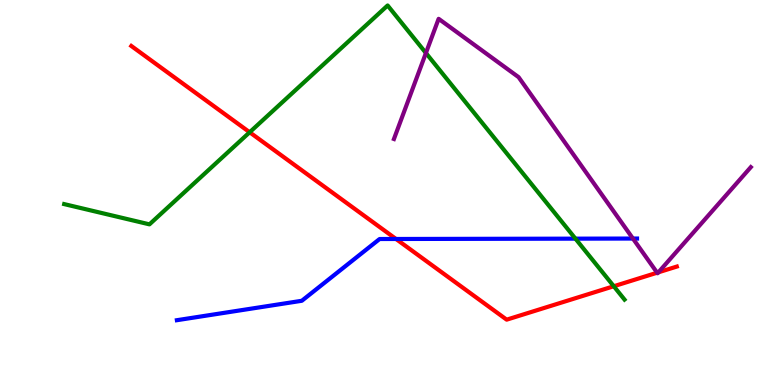[{'lines': ['blue', 'red'], 'intersections': [{'x': 5.11, 'y': 3.79}]}, {'lines': ['green', 'red'], 'intersections': [{'x': 3.22, 'y': 6.56}, {'x': 7.92, 'y': 2.57}]}, {'lines': ['purple', 'red'], 'intersections': [{'x': 8.48, 'y': 2.92}, {'x': 8.5, 'y': 2.93}]}, {'lines': ['blue', 'green'], 'intersections': [{'x': 7.43, 'y': 3.8}]}, {'lines': ['blue', 'purple'], 'intersections': [{'x': 8.17, 'y': 3.8}]}, {'lines': ['green', 'purple'], 'intersections': [{'x': 5.5, 'y': 8.62}]}]